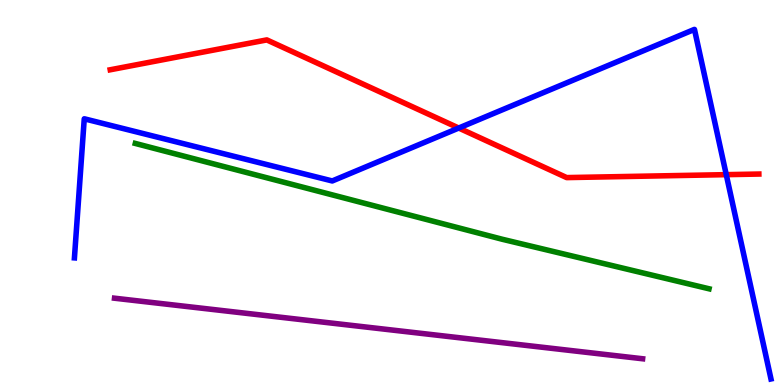[{'lines': ['blue', 'red'], 'intersections': [{'x': 5.92, 'y': 6.67}, {'x': 9.37, 'y': 5.46}]}, {'lines': ['green', 'red'], 'intersections': []}, {'lines': ['purple', 'red'], 'intersections': []}, {'lines': ['blue', 'green'], 'intersections': []}, {'lines': ['blue', 'purple'], 'intersections': []}, {'lines': ['green', 'purple'], 'intersections': []}]